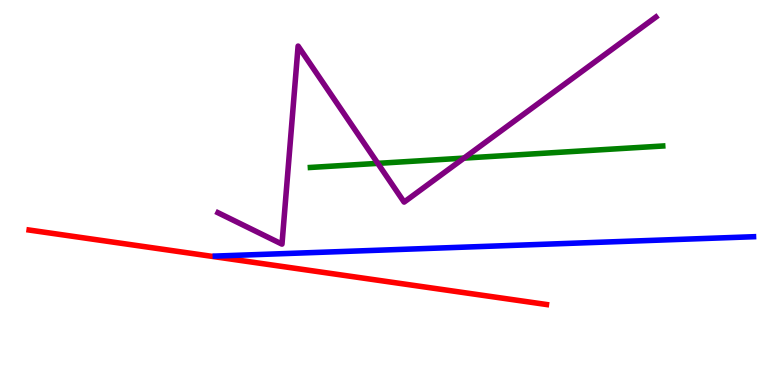[{'lines': ['blue', 'red'], 'intersections': []}, {'lines': ['green', 'red'], 'intersections': []}, {'lines': ['purple', 'red'], 'intersections': []}, {'lines': ['blue', 'green'], 'intersections': []}, {'lines': ['blue', 'purple'], 'intersections': []}, {'lines': ['green', 'purple'], 'intersections': [{'x': 4.87, 'y': 5.76}, {'x': 5.99, 'y': 5.89}]}]